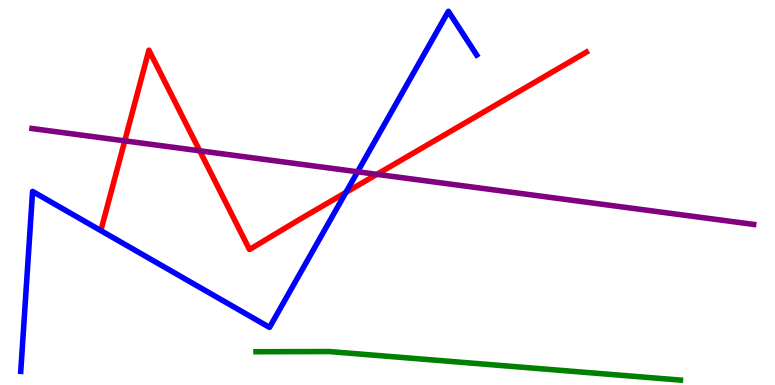[{'lines': ['blue', 'red'], 'intersections': [{'x': 4.46, 'y': 5.0}]}, {'lines': ['green', 'red'], 'intersections': []}, {'lines': ['purple', 'red'], 'intersections': [{'x': 1.61, 'y': 6.34}, {'x': 2.58, 'y': 6.08}, {'x': 4.86, 'y': 5.47}]}, {'lines': ['blue', 'green'], 'intersections': []}, {'lines': ['blue', 'purple'], 'intersections': [{'x': 4.61, 'y': 5.54}]}, {'lines': ['green', 'purple'], 'intersections': []}]